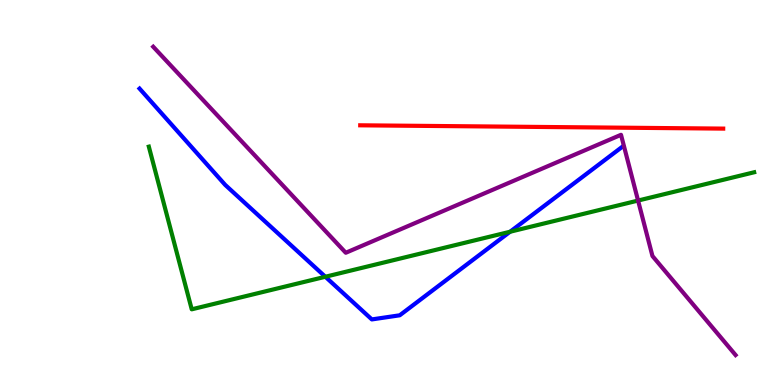[{'lines': ['blue', 'red'], 'intersections': []}, {'lines': ['green', 'red'], 'intersections': []}, {'lines': ['purple', 'red'], 'intersections': []}, {'lines': ['blue', 'green'], 'intersections': [{'x': 4.2, 'y': 2.81}, {'x': 6.58, 'y': 3.98}]}, {'lines': ['blue', 'purple'], 'intersections': []}, {'lines': ['green', 'purple'], 'intersections': [{'x': 8.23, 'y': 4.79}]}]